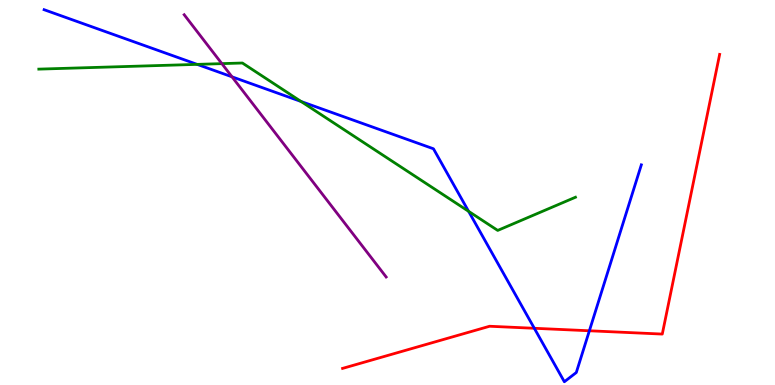[{'lines': ['blue', 'red'], 'intersections': [{'x': 6.89, 'y': 1.47}, {'x': 7.6, 'y': 1.41}]}, {'lines': ['green', 'red'], 'intersections': []}, {'lines': ['purple', 'red'], 'intersections': []}, {'lines': ['blue', 'green'], 'intersections': [{'x': 2.54, 'y': 8.33}, {'x': 3.89, 'y': 7.36}, {'x': 6.05, 'y': 4.51}]}, {'lines': ['blue', 'purple'], 'intersections': [{'x': 2.99, 'y': 8.0}]}, {'lines': ['green', 'purple'], 'intersections': [{'x': 2.86, 'y': 8.35}]}]